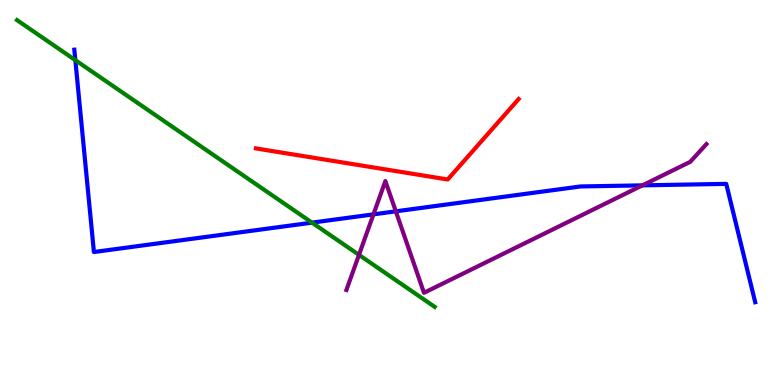[{'lines': ['blue', 'red'], 'intersections': []}, {'lines': ['green', 'red'], 'intersections': []}, {'lines': ['purple', 'red'], 'intersections': []}, {'lines': ['blue', 'green'], 'intersections': [{'x': 0.972, 'y': 8.44}, {'x': 4.03, 'y': 4.22}]}, {'lines': ['blue', 'purple'], 'intersections': [{'x': 4.82, 'y': 4.43}, {'x': 5.11, 'y': 4.51}, {'x': 8.29, 'y': 5.19}]}, {'lines': ['green', 'purple'], 'intersections': [{'x': 4.63, 'y': 3.38}]}]